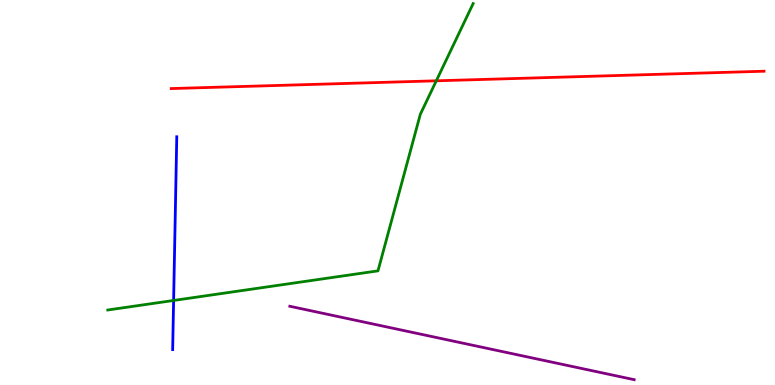[{'lines': ['blue', 'red'], 'intersections': []}, {'lines': ['green', 'red'], 'intersections': [{'x': 5.63, 'y': 7.9}]}, {'lines': ['purple', 'red'], 'intersections': []}, {'lines': ['blue', 'green'], 'intersections': [{'x': 2.24, 'y': 2.2}]}, {'lines': ['blue', 'purple'], 'intersections': []}, {'lines': ['green', 'purple'], 'intersections': []}]